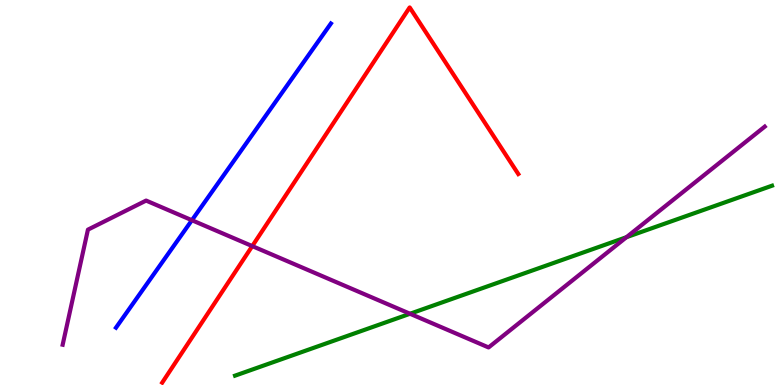[{'lines': ['blue', 'red'], 'intersections': []}, {'lines': ['green', 'red'], 'intersections': []}, {'lines': ['purple', 'red'], 'intersections': [{'x': 3.25, 'y': 3.61}]}, {'lines': ['blue', 'green'], 'intersections': []}, {'lines': ['blue', 'purple'], 'intersections': [{'x': 2.48, 'y': 4.28}]}, {'lines': ['green', 'purple'], 'intersections': [{'x': 5.29, 'y': 1.85}, {'x': 8.08, 'y': 3.84}]}]